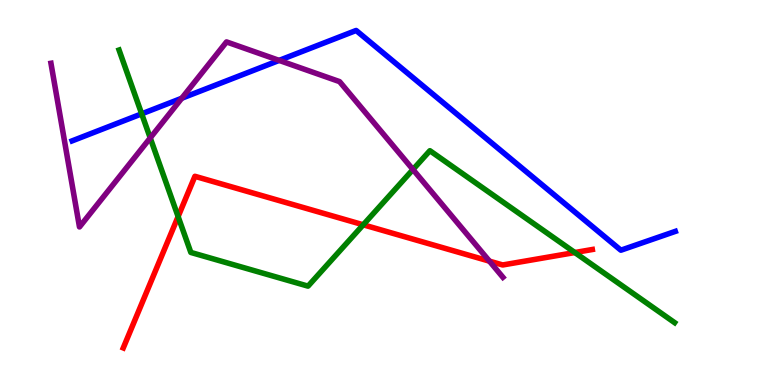[{'lines': ['blue', 'red'], 'intersections': []}, {'lines': ['green', 'red'], 'intersections': [{'x': 2.3, 'y': 4.37}, {'x': 4.69, 'y': 4.16}, {'x': 7.42, 'y': 3.44}]}, {'lines': ['purple', 'red'], 'intersections': [{'x': 6.32, 'y': 3.22}]}, {'lines': ['blue', 'green'], 'intersections': [{'x': 1.83, 'y': 7.04}]}, {'lines': ['blue', 'purple'], 'intersections': [{'x': 2.35, 'y': 7.45}, {'x': 3.6, 'y': 8.43}]}, {'lines': ['green', 'purple'], 'intersections': [{'x': 1.94, 'y': 6.42}, {'x': 5.33, 'y': 5.6}]}]